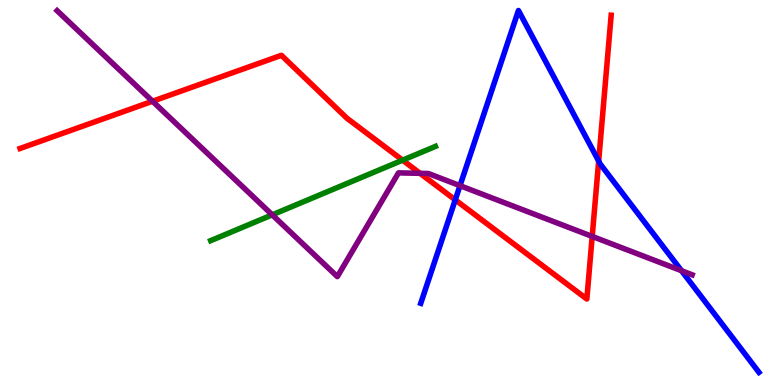[{'lines': ['blue', 'red'], 'intersections': [{'x': 5.87, 'y': 4.81}, {'x': 7.72, 'y': 5.82}]}, {'lines': ['green', 'red'], 'intersections': [{'x': 5.19, 'y': 5.84}]}, {'lines': ['purple', 'red'], 'intersections': [{'x': 1.97, 'y': 7.37}, {'x': 5.42, 'y': 5.5}, {'x': 7.64, 'y': 3.86}]}, {'lines': ['blue', 'green'], 'intersections': []}, {'lines': ['blue', 'purple'], 'intersections': [{'x': 5.94, 'y': 5.18}, {'x': 8.79, 'y': 2.97}]}, {'lines': ['green', 'purple'], 'intersections': [{'x': 3.51, 'y': 4.42}]}]